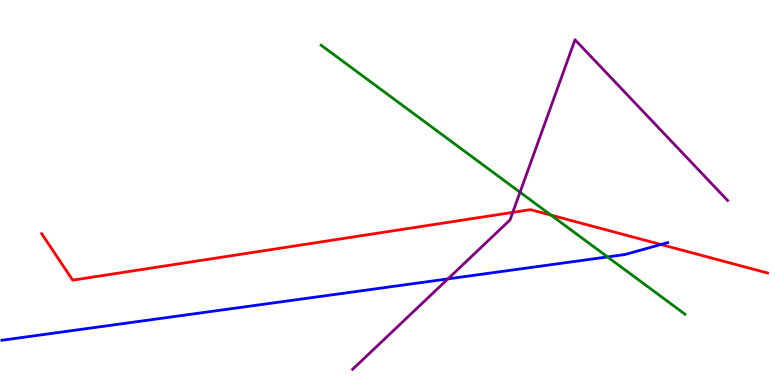[{'lines': ['blue', 'red'], 'intersections': [{'x': 8.53, 'y': 3.65}]}, {'lines': ['green', 'red'], 'intersections': [{'x': 7.11, 'y': 4.41}]}, {'lines': ['purple', 'red'], 'intersections': [{'x': 6.62, 'y': 4.48}]}, {'lines': ['blue', 'green'], 'intersections': [{'x': 7.84, 'y': 3.33}]}, {'lines': ['blue', 'purple'], 'intersections': [{'x': 5.78, 'y': 2.76}]}, {'lines': ['green', 'purple'], 'intersections': [{'x': 6.71, 'y': 5.01}]}]